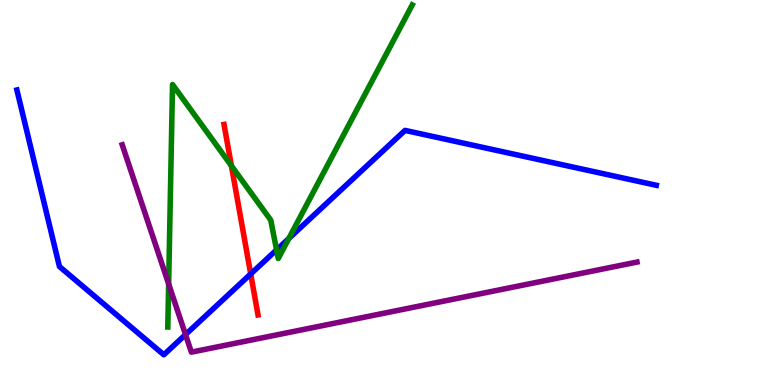[{'lines': ['blue', 'red'], 'intersections': [{'x': 3.23, 'y': 2.88}]}, {'lines': ['green', 'red'], 'intersections': [{'x': 2.99, 'y': 5.69}]}, {'lines': ['purple', 'red'], 'intersections': []}, {'lines': ['blue', 'green'], 'intersections': [{'x': 3.57, 'y': 3.51}, {'x': 3.73, 'y': 3.81}]}, {'lines': ['blue', 'purple'], 'intersections': [{'x': 2.39, 'y': 1.31}]}, {'lines': ['green', 'purple'], 'intersections': [{'x': 2.18, 'y': 2.62}]}]